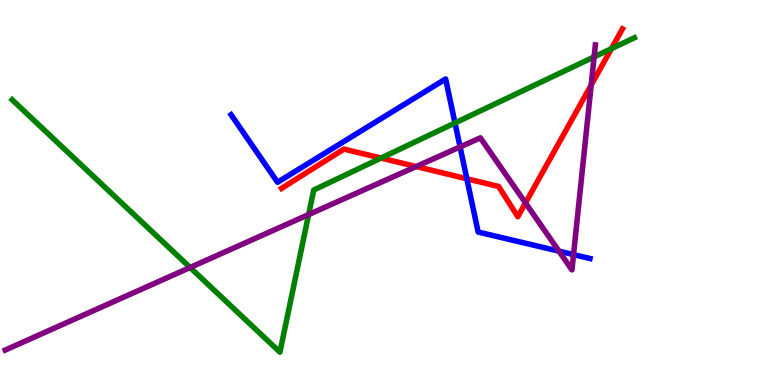[{'lines': ['blue', 'red'], 'intersections': [{'x': 6.02, 'y': 5.36}]}, {'lines': ['green', 'red'], 'intersections': [{'x': 4.92, 'y': 5.89}, {'x': 7.89, 'y': 8.74}]}, {'lines': ['purple', 'red'], 'intersections': [{'x': 5.37, 'y': 5.67}, {'x': 6.78, 'y': 4.73}, {'x': 7.63, 'y': 7.79}]}, {'lines': ['blue', 'green'], 'intersections': [{'x': 5.87, 'y': 6.81}]}, {'lines': ['blue', 'purple'], 'intersections': [{'x': 5.94, 'y': 6.18}, {'x': 7.21, 'y': 3.48}, {'x': 7.4, 'y': 3.39}]}, {'lines': ['green', 'purple'], 'intersections': [{'x': 2.45, 'y': 3.05}, {'x': 3.98, 'y': 4.43}, {'x': 7.67, 'y': 8.52}]}]